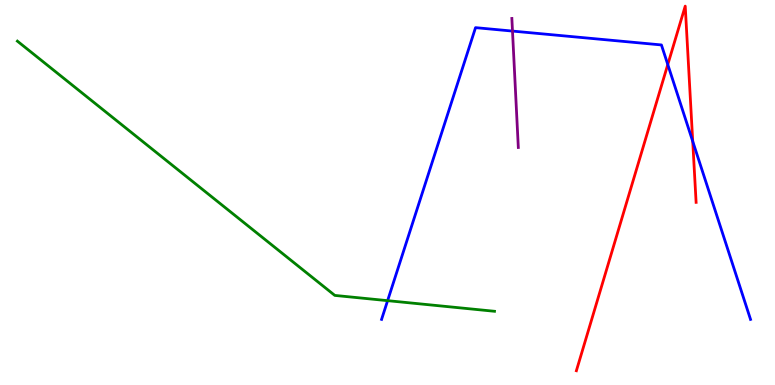[{'lines': ['blue', 'red'], 'intersections': [{'x': 8.62, 'y': 8.32}, {'x': 8.94, 'y': 6.33}]}, {'lines': ['green', 'red'], 'intersections': []}, {'lines': ['purple', 'red'], 'intersections': []}, {'lines': ['blue', 'green'], 'intersections': [{'x': 5.0, 'y': 2.19}]}, {'lines': ['blue', 'purple'], 'intersections': [{'x': 6.61, 'y': 9.19}]}, {'lines': ['green', 'purple'], 'intersections': []}]